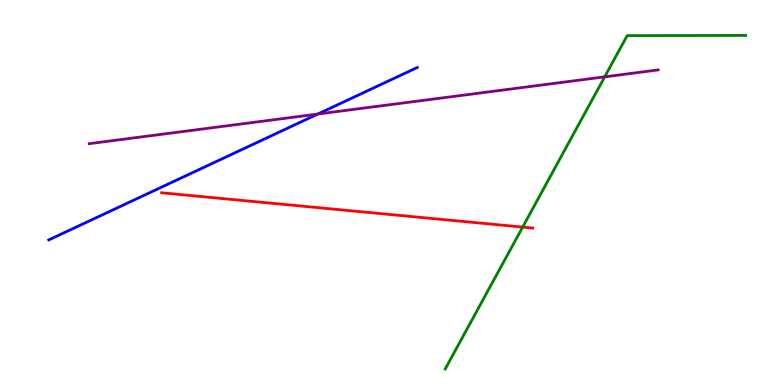[{'lines': ['blue', 'red'], 'intersections': []}, {'lines': ['green', 'red'], 'intersections': [{'x': 6.74, 'y': 4.1}]}, {'lines': ['purple', 'red'], 'intersections': []}, {'lines': ['blue', 'green'], 'intersections': []}, {'lines': ['blue', 'purple'], 'intersections': [{'x': 4.1, 'y': 7.04}]}, {'lines': ['green', 'purple'], 'intersections': [{'x': 7.8, 'y': 8.0}]}]